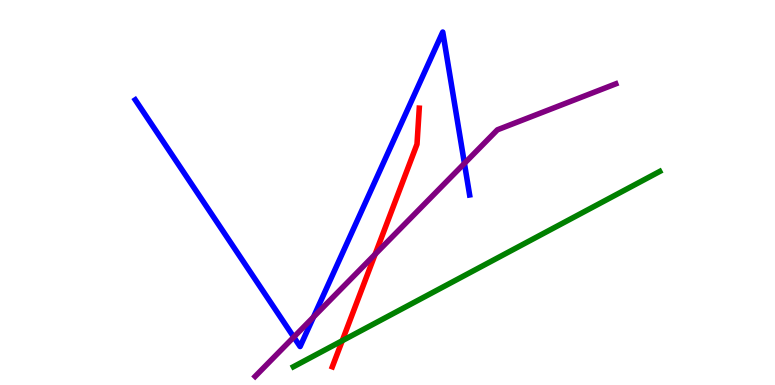[{'lines': ['blue', 'red'], 'intersections': []}, {'lines': ['green', 'red'], 'intersections': [{'x': 4.42, 'y': 1.15}]}, {'lines': ['purple', 'red'], 'intersections': [{'x': 4.84, 'y': 3.4}]}, {'lines': ['blue', 'green'], 'intersections': []}, {'lines': ['blue', 'purple'], 'intersections': [{'x': 3.79, 'y': 1.24}, {'x': 4.05, 'y': 1.77}, {'x': 5.99, 'y': 5.76}]}, {'lines': ['green', 'purple'], 'intersections': []}]